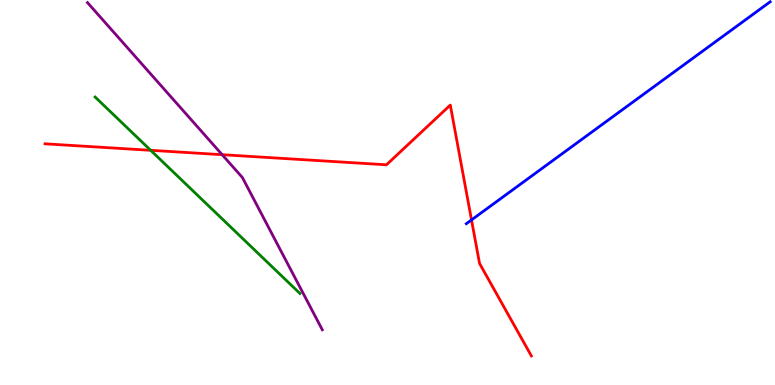[{'lines': ['blue', 'red'], 'intersections': [{'x': 6.08, 'y': 4.29}]}, {'lines': ['green', 'red'], 'intersections': [{'x': 1.94, 'y': 6.1}]}, {'lines': ['purple', 'red'], 'intersections': [{'x': 2.87, 'y': 5.98}]}, {'lines': ['blue', 'green'], 'intersections': []}, {'lines': ['blue', 'purple'], 'intersections': []}, {'lines': ['green', 'purple'], 'intersections': []}]